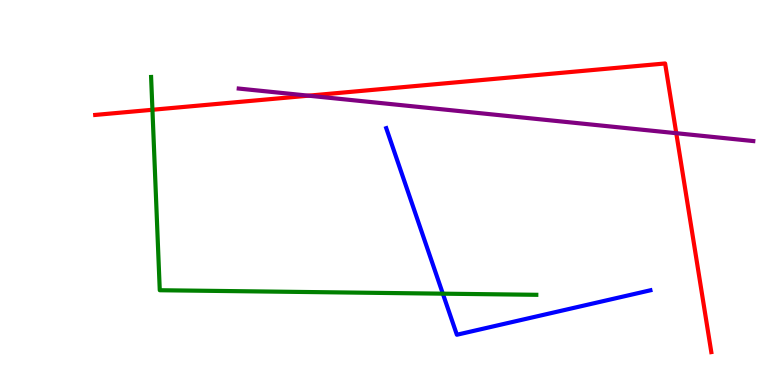[{'lines': ['blue', 'red'], 'intersections': []}, {'lines': ['green', 'red'], 'intersections': [{'x': 1.97, 'y': 7.15}]}, {'lines': ['purple', 'red'], 'intersections': [{'x': 3.98, 'y': 7.51}, {'x': 8.73, 'y': 6.54}]}, {'lines': ['blue', 'green'], 'intersections': [{'x': 5.71, 'y': 2.37}]}, {'lines': ['blue', 'purple'], 'intersections': []}, {'lines': ['green', 'purple'], 'intersections': []}]